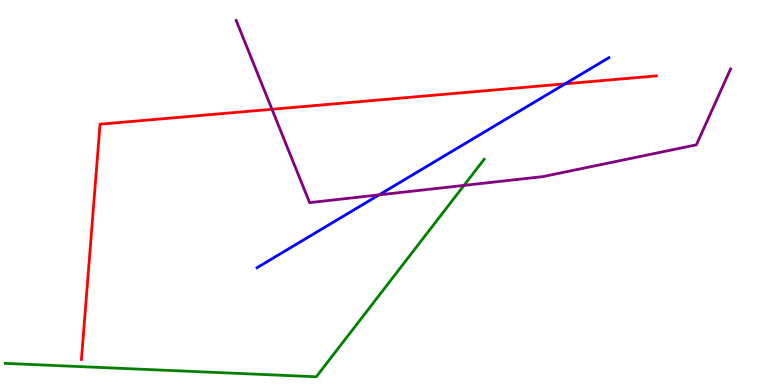[{'lines': ['blue', 'red'], 'intersections': [{'x': 7.29, 'y': 7.82}]}, {'lines': ['green', 'red'], 'intersections': []}, {'lines': ['purple', 'red'], 'intersections': [{'x': 3.51, 'y': 7.16}]}, {'lines': ['blue', 'green'], 'intersections': []}, {'lines': ['blue', 'purple'], 'intersections': [{'x': 4.89, 'y': 4.94}]}, {'lines': ['green', 'purple'], 'intersections': [{'x': 5.99, 'y': 5.18}]}]